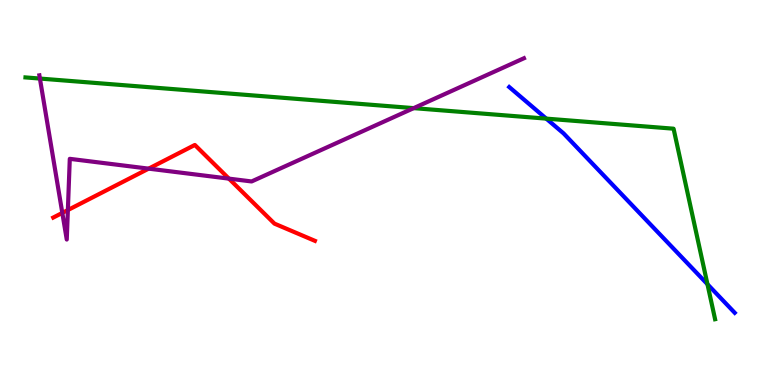[{'lines': ['blue', 'red'], 'intersections': []}, {'lines': ['green', 'red'], 'intersections': []}, {'lines': ['purple', 'red'], 'intersections': [{'x': 0.804, 'y': 4.47}, {'x': 0.876, 'y': 4.54}, {'x': 1.92, 'y': 5.62}, {'x': 2.95, 'y': 5.36}]}, {'lines': ['blue', 'green'], 'intersections': [{'x': 7.05, 'y': 6.92}, {'x': 9.13, 'y': 2.62}]}, {'lines': ['blue', 'purple'], 'intersections': []}, {'lines': ['green', 'purple'], 'intersections': [{'x': 0.515, 'y': 7.96}, {'x': 5.34, 'y': 7.19}]}]